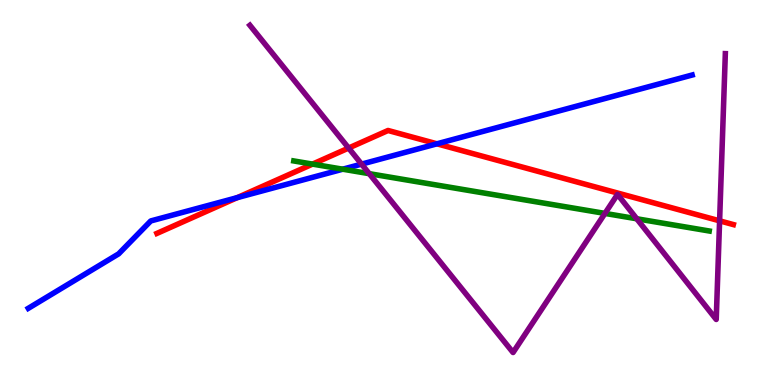[{'lines': ['blue', 'red'], 'intersections': [{'x': 3.06, 'y': 4.87}, {'x': 5.64, 'y': 6.26}]}, {'lines': ['green', 'red'], 'intersections': [{'x': 4.03, 'y': 5.74}]}, {'lines': ['purple', 'red'], 'intersections': [{'x': 4.5, 'y': 6.15}, {'x': 9.29, 'y': 4.26}]}, {'lines': ['blue', 'green'], 'intersections': [{'x': 4.42, 'y': 5.61}]}, {'lines': ['blue', 'purple'], 'intersections': [{'x': 4.67, 'y': 5.74}]}, {'lines': ['green', 'purple'], 'intersections': [{'x': 4.76, 'y': 5.49}, {'x': 7.81, 'y': 4.46}, {'x': 8.22, 'y': 4.32}]}]